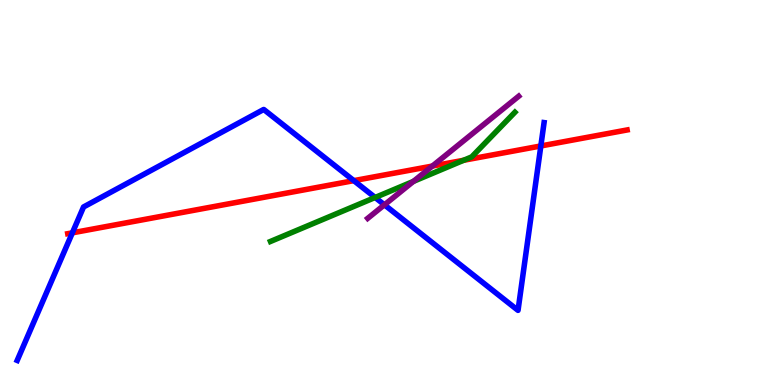[{'lines': ['blue', 'red'], 'intersections': [{'x': 0.934, 'y': 3.95}, {'x': 4.57, 'y': 5.31}, {'x': 6.98, 'y': 6.21}]}, {'lines': ['green', 'red'], 'intersections': [{'x': 5.98, 'y': 5.84}]}, {'lines': ['purple', 'red'], 'intersections': [{'x': 5.58, 'y': 5.69}]}, {'lines': ['blue', 'green'], 'intersections': [{'x': 4.84, 'y': 4.87}]}, {'lines': ['blue', 'purple'], 'intersections': [{'x': 4.96, 'y': 4.68}]}, {'lines': ['green', 'purple'], 'intersections': [{'x': 5.33, 'y': 5.29}]}]